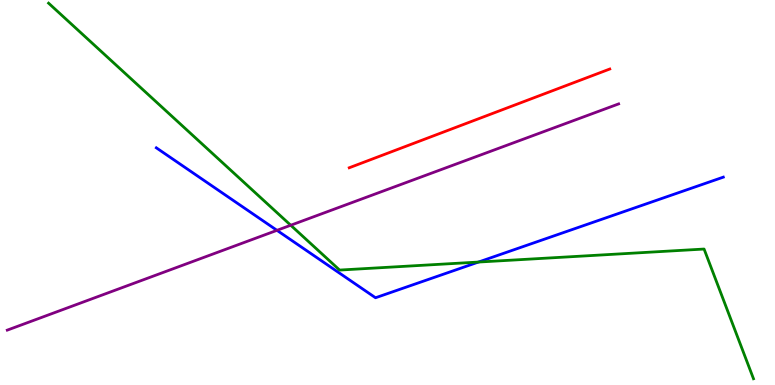[{'lines': ['blue', 'red'], 'intersections': []}, {'lines': ['green', 'red'], 'intersections': []}, {'lines': ['purple', 'red'], 'intersections': []}, {'lines': ['blue', 'green'], 'intersections': [{'x': 6.17, 'y': 3.19}]}, {'lines': ['blue', 'purple'], 'intersections': [{'x': 3.57, 'y': 4.02}]}, {'lines': ['green', 'purple'], 'intersections': [{'x': 3.75, 'y': 4.15}]}]